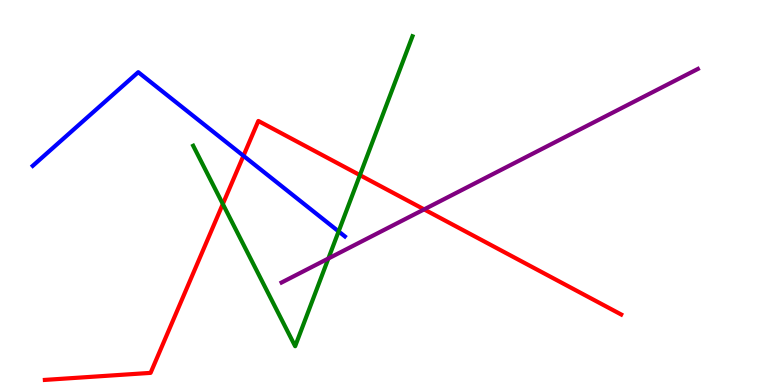[{'lines': ['blue', 'red'], 'intersections': [{'x': 3.14, 'y': 5.95}]}, {'lines': ['green', 'red'], 'intersections': [{'x': 2.88, 'y': 4.7}, {'x': 4.64, 'y': 5.45}]}, {'lines': ['purple', 'red'], 'intersections': [{'x': 5.47, 'y': 4.56}]}, {'lines': ['blue', 'green'], 'intersections': [{'x': 4.37, 'y': 3.99}]}, {'lines': ['blue', 'purple'], 'intersections': []}, {'lines': ['green', 'purple'], 'intersections': [{'x': 4.24, 'y': 3.29}]}]